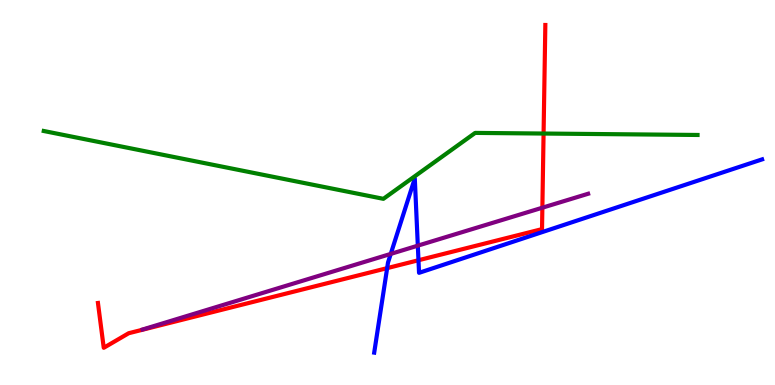[{'lines': ['blue', 'red'], 'intersections': [{'x': 5.0, 'y': 3.04}, {'x': 5.4, 'y': 3.24}]}, {'lines': ['green', 'red'], 'intersections': [{'x': 7.01, 'y': 6.53}]}, {'lines': ['purple', 'red'], 'intersections': [{'x': 7.0, 'y': 4.61}]}, {'lines': ['blue', 'green'], 'intersections': []}, {'lines': ['blue', 'purple'], 'intersections': [{'x': 5.04, 'y': 3.41}, {'x': 5.39, 'y': 3.62}]}, {'lines': ['green', 'purple'], 'intersections': []}]